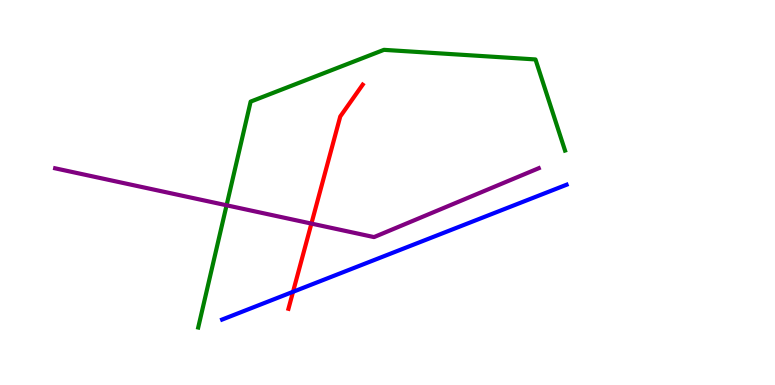[{'lines': ['blue', 'red'], 'intersections': [{'x': 3.78, 'y': 2.42}]}, {'lines': ['green', 'red'], 'intersections': []}, {'lines': ['purple', 'red'], 'intersections': [{'x': 4.02, 'y': 4.19}]}, {'lines': ['blue', 'green'], 'intersections': []}, {'lines': ['blue', 'purple'], 'intersections': []}, {'lines': ['green', 'purple'], 'intersections': [{'x': 2.92, 'y': 4.67}]}]